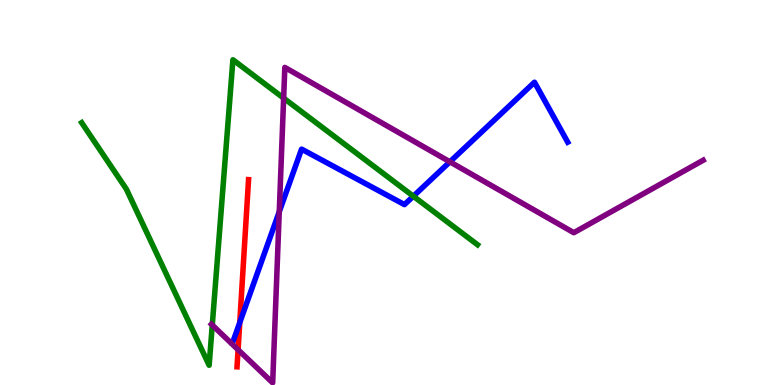[{'lines': ['blue', 'red'], 'intersections': [{'x': 3.09, 'y': 1.62}]}, {'lines': ['green', 'red'], 'intersections': []}, {'lines': ['purple', 'red'], 'intersections': [{'x': 3.07, 'y': 0.916}]}, {'lines': ['blue', 'green'], 'intersections': [{'x': 5.33, 'y': 4.9}]}, {'lines': ['blue', 'purple'], 'intersections': [{'x': 3.6, 'y': 4.5}, {'x': 5.81, 'y': 5.8}]}, {'lines': ['green', 'purple'], 'intersections': [{'x': 2.74, 'y': 1.56}, {'x': 3.66, 'y': 7.45}]}]